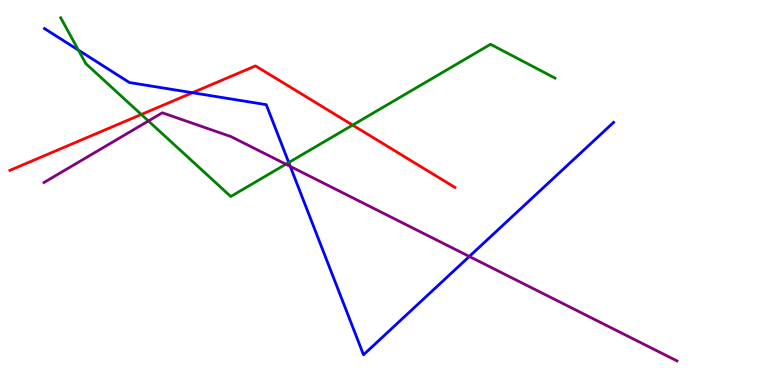[{'lines': ['blue', 'red'], 'intersections': [{'x': 2.48, 'y': 7.59}]}, {'lines': ['green', 'red'], 'intersections': [{'x': 1.82, 'y': 7.03}, {'x': 4.55, 'y': 6.75}]}, {'lines': ['purple', 'red'], 'intersections': []}, {'lines': ['blue', 'green'], 'intersections': [{'x': 1.01, 'y': 8.7}, {'x': 3.73, 'y': 5.78}]}, {'lines': ['blue', 'purple'], 'intersections': [{'x': 3.75, 'y': 5.68}, {'x': 6.06, 'y': 3.34}]}, {'lines': ['green', 'purple'], 'intersections': [{'x': 1.91, 'y': 6.86}, {'x': 3.69, 'y': 5.74}]}]